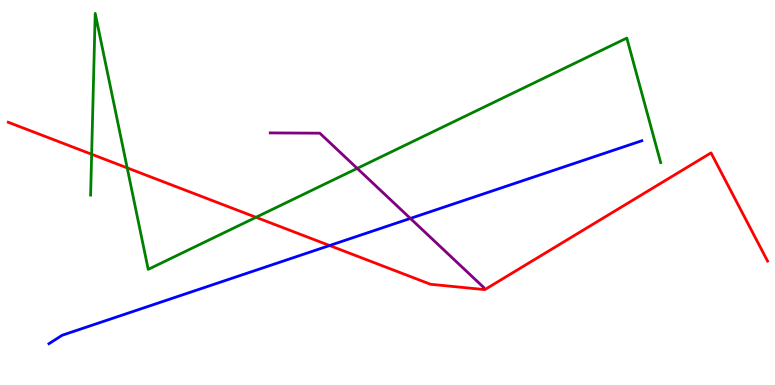[{'lines': ['blue', 'red'], 'intersections': [{'x': 4.25, 'y': 3.62}]}, {'lines': ['green', 'red'], 'intersections': [{'x': 1.18, 'y': 5.99}, {'x': 1.64, 'y': 5.64}, {'x': 3.3, 'y': 4.36}]}, {'lines': ['purple', 'red'], 'intersections': []}, {'lines': ['blue', 'green'], 'intersections': []}, {'lines': ['blue', 'purple'], 'intersections': [{'x': 5.3, 'y': 4.33}]}, {'lines': ['green', 'purple'], 'intersections': [{'x': 4.61, 'y': 5.63}]}]